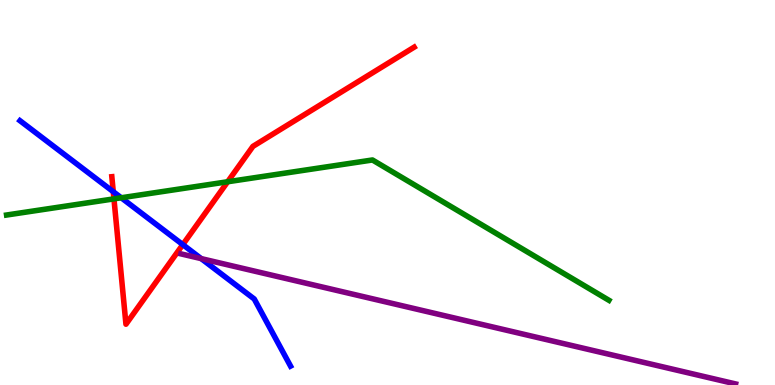[{'lines': ['blue', 'red'], 'intersections': [{'x': 1.46, 'y': 5.02}, {'x': 2.36, 'y': 3.65}]}, {'lines': ['green', 'red'], 'intersections': [{'x': 1.47, 'y': 4.83}, {'x': 2.94, 'y': 5.28}]}, {'lines': ['purple', 'red'], 'intersections': []}, {'lines': ['blue', 'green'], 'intersections': [{'x': 1.56, 'y': 4.86}]}, {'lines': ['blue', 'purple'], 'intersections': [{'x': 2.6, 'y': 3.28}]}, {'lines': ['green', 'purple'], 'intersections': []}]